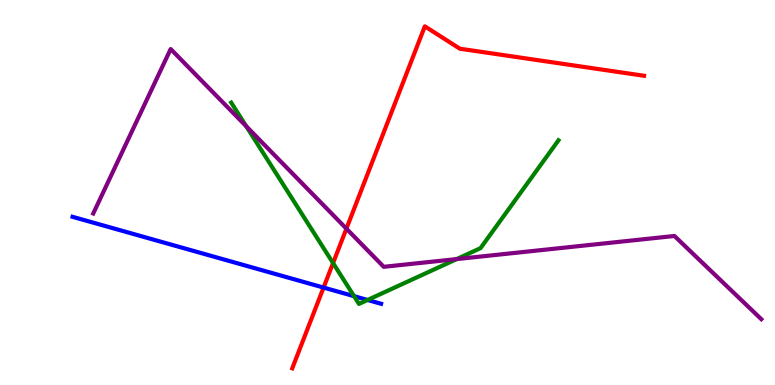[{'lines': ['blue', 'red'], 'intersections': [{'x': 4.18, 'y': 2.53}]}, {'lines': ['green', 'red'], 'intersections': [{'x': 4.3, 'y': 3.17}]}, {'lines': ['purple', 'red'], 'intersections': [{'x': 4.47, 'y': 4.06}]}, {'lines': ['blue', 'green'], 'intersections': [{'x': 4.57, 'y': 2.31}, {'x': 4.74, 'y': 2.21}]}, {'lines': ['blue', 'purple'], 'intersections': []}, {'lines': ['green', 'purple'], 'intersections': [{'x': 3.18, 'y': 6.72}, {'x': 5.89, 'y': 3.27}]}]